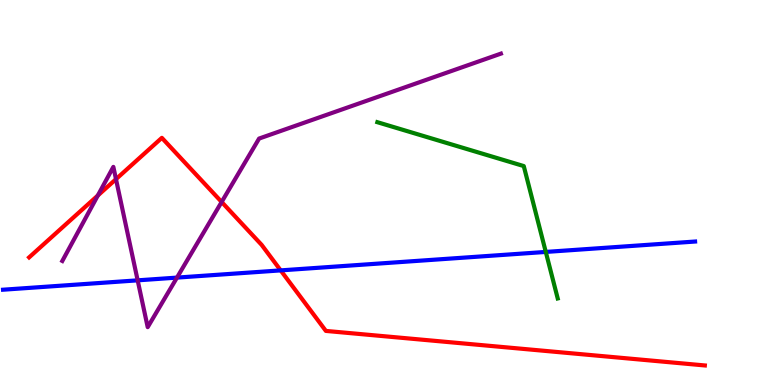[{'lines': ['blue', 'red'], 'intersections': [{'x': 3.62, 'y': 2.98}]}, {'lines': ['green', 'red'], 'intersections': []}, {'lines': ['purple', 'red'], 'intersections': [{'x': 1.26, 'y': 4.92}, {'x': 1.5, 'y': 5.35}, {'x': 2.86, 'y': 4.75}]}, {'lines': ['blue', 'green'], 'intersections': [{'x': 7.04, 'y': 3.46}]}, {'lines': ['blue', 'purple'], 'intersections': [{'x': 1.78, 'y': 2.72}, {'x': 2.28, 'y': 2.79}]}, {'lines': ['green', 'purple'], 'intersections': []}]